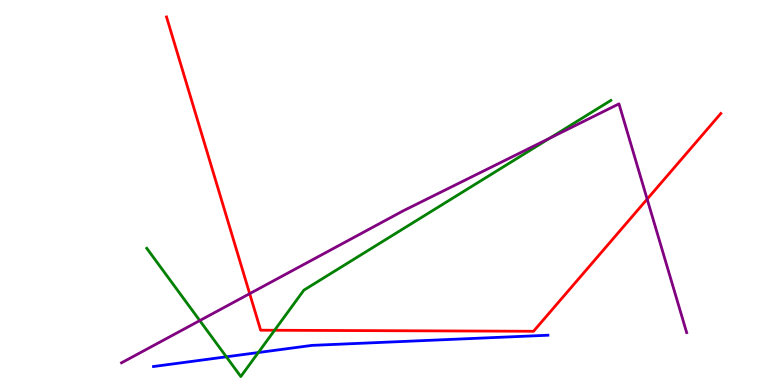[{'lines': ['blue', 'red'], 'intersections': []}, {'lines': ['green', 'red'], 'intersections': [{'x': 3.54, 'y': 1.42}]}, {'lines': ['purple', 'red'], 'intersections': [{'x': 3.22, 'y': 2.37}, {'x': 8.35, 'y': 4.83}]}, {'lines': ['blue', 'green'], 'intersections': [{'x': 2.92, 'y': 0.732}, {'x': 3.33, 'y': 0.843}]}, {'lines': ['blue', 'purple'], 'intersections': []}, {'lines': ['green', 'purple'], 'intersections': [{'x': 2.58, 'y': 1.67}, {'x': 7.09, 'y': 6.41}]}]